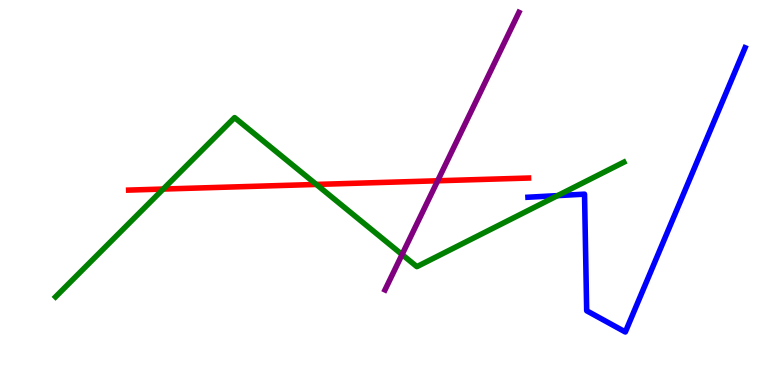[{'lines': ['blue', 'red'], 'intersections': []}, {'lines': ['green', 'red'], 'intersections': [{'x': 2.11, 'y': 5.09}, {'x': 4.08, 'y': 5.21}]}, {'lines': ['purple', 'red'], 'intersections': [{'x': 5.65, 'y': 5.3}]}, {'lines': ['blue', 'green'], 'intersections': [{'x': 7.19, 'y': 4.92}]}, {'lines': ['blue', 'purple'], 'intersections': []}, {'lines': ['green', 'purple'], 'intersections': [{'x': 5.19, 'y': 3.39}]}]